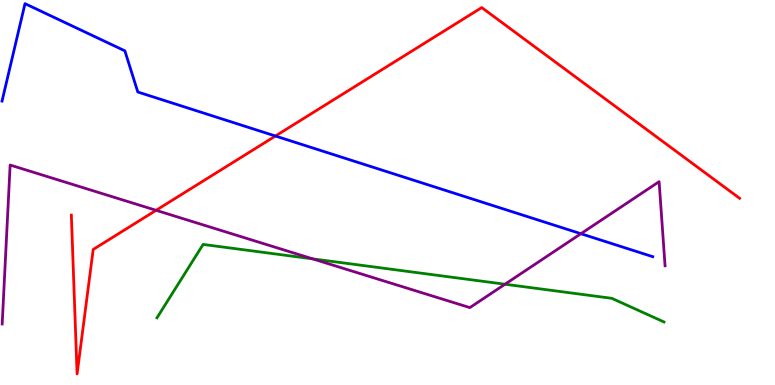[{'lines': ['blue', 'red'], 'intersections': [{'x': 3.55, 'y': 6.47}]}, {'lines': ['green', 'red'], 'intersections': []}, {'lines': ['purple', 'red'], 'intersections': [{'x': 2.01, 'y': 4.54}]}, {'lines': ['blue', 'green'], 'intersections': []}, {'lines': ['blue', 'purple'], 'intersections': [{'x': 7.5, 'y': 3.93}]}, {'lines': ['green', 'purple'], 'intersections': [{'x': 4.03, 'y': 3.28}, {'x': 6.52, 'y': 2.62}]}]